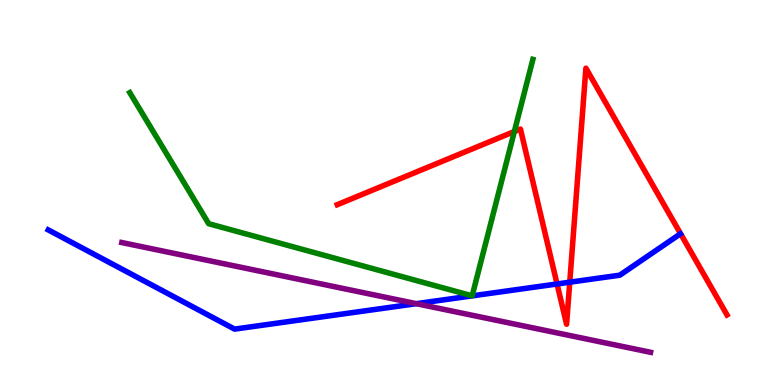[{'lines': ['blue', 'red'], 'intersections': [{'x': 7.19, 'y': 2.62}, {'x': 7.35, 'y': 2.67}]}, {'lines': ['green', 'red'], 'intersections': [{'x': 6.64, 'y': 6.58}]}, {'lines': ['purple', 'red'], 'intersections': []}, {'lines': ['blue', 'green'], 'intersections': []}, {'lines': ['blue', 'purple'], 'intersections': [{'x': 5.37, 'y': 2.11}]}, {'lines': ['green', 'purple'], 'intersections': []}]